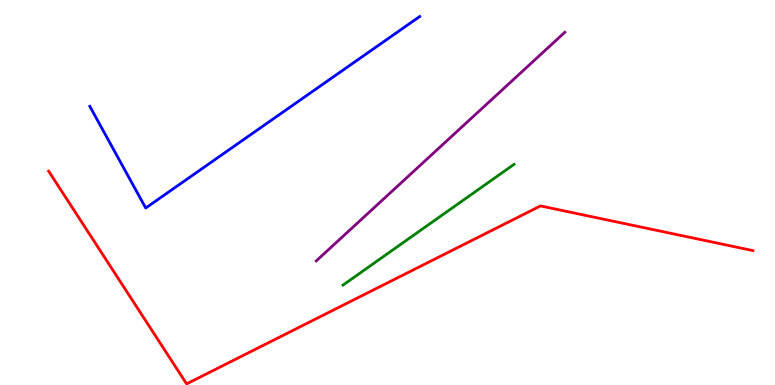[{'lines': ['blue', 'red'], 'intersections': []}, {'lines': ['green', 'red'], 'intersections': []}, {'lines': ['purple', 'red'], 'intersections': []}, {'lines': ['blue', 'green'], 'intersections': []}, {'lines': ['blue', 'purple'], 'intersections': []}, {'lines': ['green', 'purple'], 'intersections': []}]